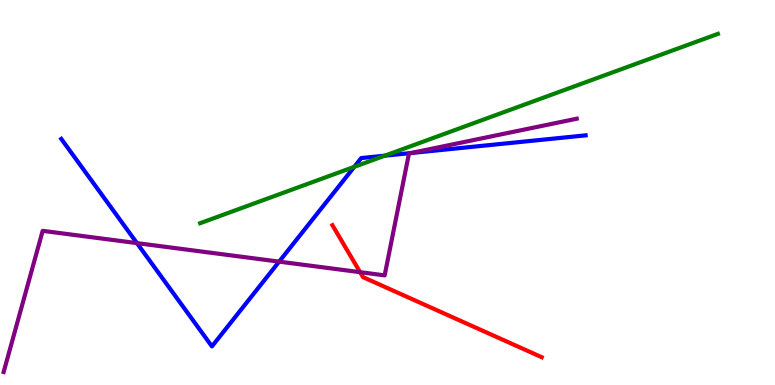[{'lines': ['blue', 'red'], 'intersections': []}, {'lines': ['green', 'red'], 'intersections': []}, {'lines': ['purple', 'red'], 'intersections': [{'x': 4.65, 'y': 2.93}]}, {'lines': ['blue', 'green'], 'intersections': [{'x': 4.57, 'y': 5.67}, {'x': 4.96, 'y': 5.96}]}, {'lines': ['blue', 'purple'], 'intersections': [{'x': 1.77, 'y': 3.69}, {'x': 3.6, 'y': 3.2}, {'x': 5.3, 'y': 6.02}]}, {'lines': ['green', 'purple'], 'intersections': []}]